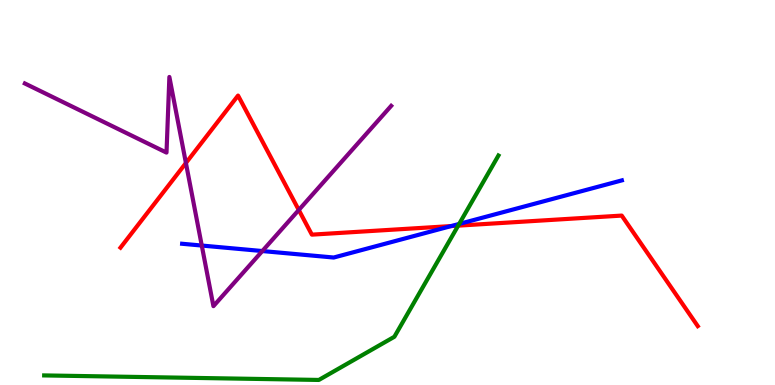[{'lines': ['blue', 'red'], 'intersections': [{'x': 5.82, 'y': 4.13}]}, {'lines': ['green', 'red'], 'intersections': [{'x': 5.91, 'y': 4.14}]}, {'lines': ['purple', 'red'], 'intersections': [{'x': 2.4, 'y': 5.77}, {'x': 3.86, 'y': 4.55}]}, {'lines': ['blue', 'green'], 'intersections': [{'x': 5.92, 'y': 4.18}]}, {'lines': ['blue', 'purple'], 'intersections': [{'x': 2.6, 'y': 3.62}, {'x': 3.38, 'y': 3.48}]}, {'lines': ['green', 'purple'], 'intersections': []}]